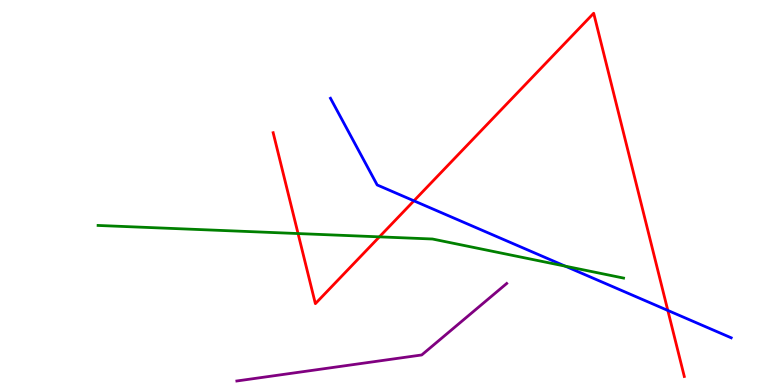[{'lines': ['blue', 'red'], 'intersections': [{'x': 5.34, 'y': 4.78}, {'x': 8.62, 'y': 1.94}]}, {'lines': ['green', 'red'], 'intersections': [{'x': 3.85, 'y': 3.93}, {'x': 4.9, 'y': 3.85}]}, {'lines': ['purple', 'red'], 'intersections': []}, {'lines': ['blue', 'green'], 'intersections': [{'x': 7.29, 'y': 3.09}]}, {'lines': ['blue', 'purple'], 'intersections': []}, {'lines': ['green', 'purple'], 'intersections': []}]